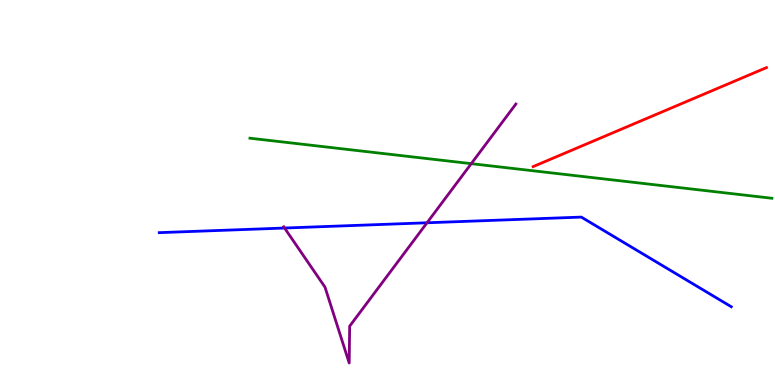[{'lines': ['blue', 'red'], 'intersections': []}, {'lines': ['green', 'red'], 'intersections': []}, {'lines': ['purple', 'red'], 'intersections': []}, {'lines': ['blue', 'green'], 'intersections': []}, {'lines': ['blue', 'purple'], 'intersections': [{'x': 3.67, 'y': 4.08}, {'x': 5.51, 'y': 4.21}]}, {'lines': ['green', 'purple'], 'intersections': [{'x': 6.08, 'y': 5.75}]}]